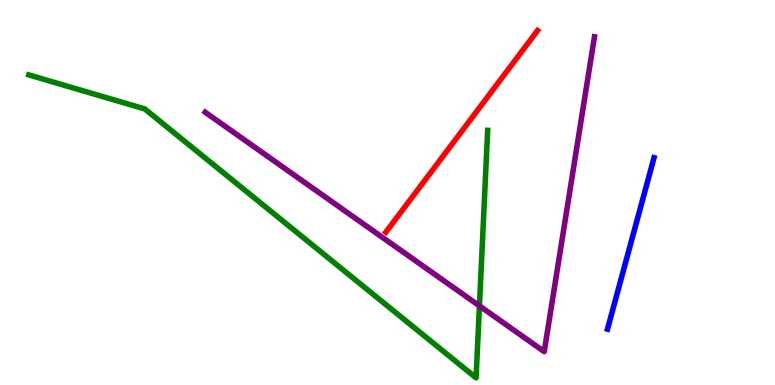[{'lines': ['blue', 'red'], 'intersections': []}, {'lines': ['green', 'red'], 'intersections': []}, {'lines': ['purple', 'red'], 'intersections': []}, {'lines': ['blue', 'green'], 'intersections': []}, {'lines': ['blue', 'purple'], 'intersections': []}, {'lines': ['green', 'purple'], 'intersections': [{'x': 6.19, 'y': 2.05}]}]